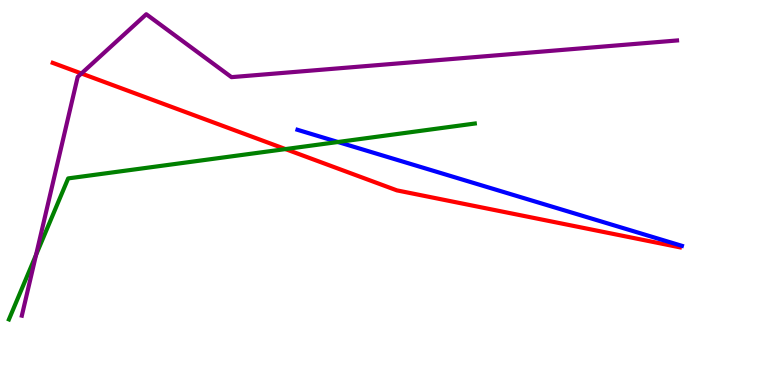[{'lines': ['blue', 'red'], 'intersections': []}, {'lines': ['green', 'red'], 'intersections': [{'x': 3.68, 'y': 6.13}]}, {'lines': ['purple', 'red'], 'intersections': [{'x': 1.05, 'y': 8.09}]}, {'lines': ['blue', 'green'], 'intersections': [{'x': 4.36, 'y': 6.31}]}, {'lines': ['blue', 'purple'], 'intersections': []}, {'lines': ['green', 'purple'], 'intersections': [{'x': 0.465, 'y': 3.38}]}]